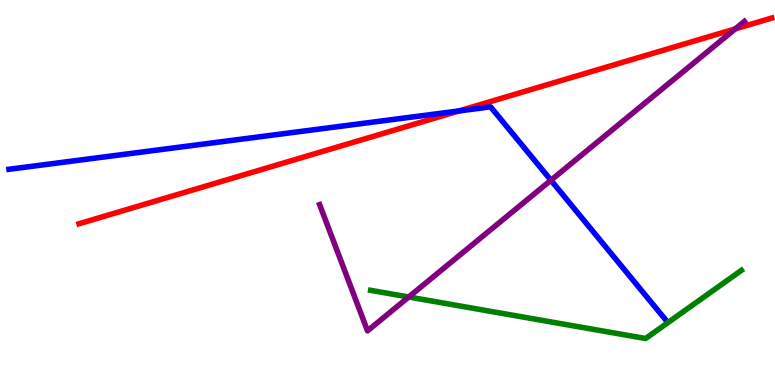[{'lines': ['blue', 'red'], 'intersections': [{'x': 5.92, 'y': 7.12}]}, {'lines': ['green', 'red'], 'intersections': []}, {'lines': ['purple', 'red'], 'intersections': [{'x': 9.49, 'y': 9.25}]}, {'lines': ['blue', 'green'], 'intersections': []}, {'lines': ['blue', 'purple'], 'intersections': [{'x': 7.11, 'y': 5.32}]}, {'lines': ['green', 'purple'], 'intersections': [{'x': 5.27, 'y': 2.29}]}]